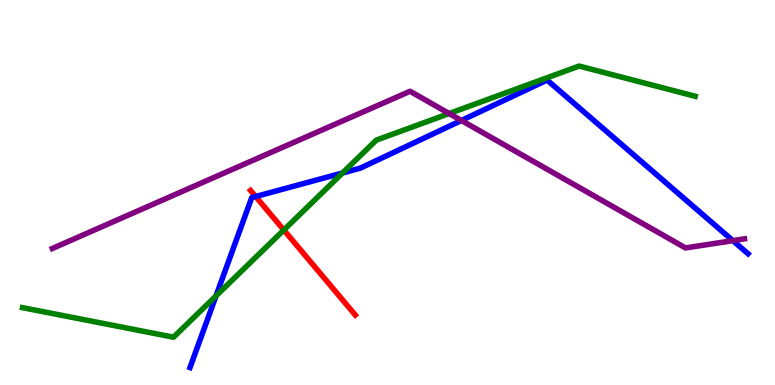[{'lines': ['blue', 'red'], 'intersections': [{'x': 3.3, 'y': 4.9}]}, {'lines': ['green', 'red'], 'intersections': [{'x': 3.66, 'y': 4.03}]}, {'lines': ['purple', 'red'], 'intersections': []}, {'lines': ['blue', 'green'], 'intersections': [{'x': 2.79, 'y': 2.31}, {'x': 4.42, 'y': 5.51}]}, {'lines': ['blue', 'purple'], 'intersections': [{'x': 5.95, 'y': 6.87}, {'x': 9.46, 'y': 3.75}]}, {'lines': ['green', 'purple'], 'intersections': [{'x': 5.8, 'y': 7.05}]}]